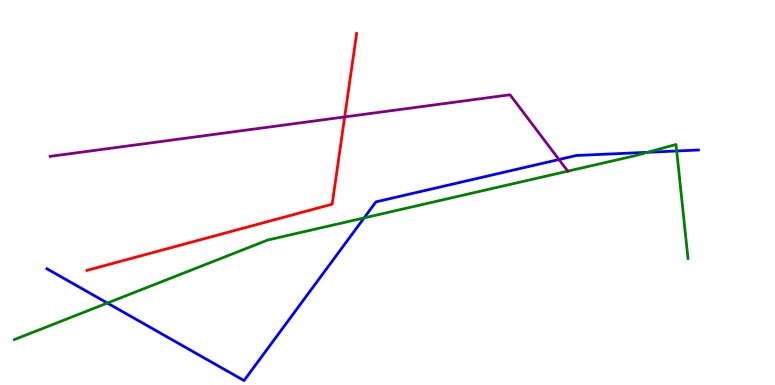[{'lines': ['blue', 'red'], 'intersections': []}, {'lines': ['green', 'red'], 'intersections': []}, {'lines': ['purple', 'red'], 'intersections': [{'x': 4.45, 'y': 6.96}]}, {'lines': ['blue', 'green'], 'intersections': [{'x': 1.39, 'y': 2.13}, {'x': 4.7, 'y': 4.34}, {'x': 8.36, 'y': 6.04}, {'x': 8.73, 'y': 6.08}]}, {'lines': ['blue', 'purple'], 'intersections': [{'x': 7.21, 'y': 5.86}]}, {'lines': ['green', 'purple'], 'intersections': [{'x': 7.33, 'y': 5.55}]}]